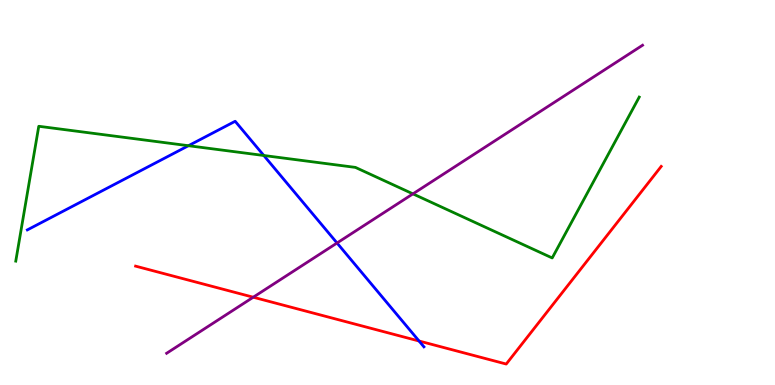[{'lines': ['blue', 'red'], 'intersections': [{'x': 5.41, 'y': 1.14}]}, {'lines': ['green', 'red'], 'intersections': []}, {'lines': ['purple', 'red'], 'intersections': [{'x': 3.27, 'y': 2.28}]}, {'lines': ['blue', 'green'], 'intersections': [{'x': 2.43, 'y': 6.22}, {'x': 3.4, 'y': 5.96}]}, {'lines': ['blue', 'purple'], 'intersections': [{'x': 4.35, 'y': 3.69}]}, {'lines': ['green', 'purple'], 'intersections': [{'x': 5.33, 'y': 4.96}]}]